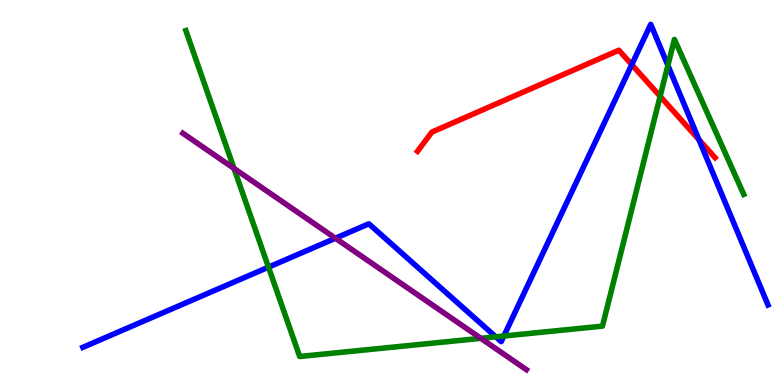[{'lines': ['blue', 'red'], 'intersections': [{'x': 8.15, 'y': 8.32}, {'x': 9.02, 'y': 6.37}]}, {'lines': ['green', 'red'], 'intersections': [{'x': 8.52, 'y': 7.5}]}, {'lines': ['purple', 'red'], 'intersections': []}, {'lines': ['blue', 'green'], 'intersections': [{'x': 3.46, 'y': 3.06}, {'x': 6.4, 'y': 1.25}, {'x': 6.5, 'y': 1.27}, {'x': 8.62, 'y': 8.3}]}, {'lines': ['blue', 'purple'], 'intersections': [{'x': 4.33, 'y': 3.81}]}, {'lines': ['green', 'purple'], 'intersections': [{'x': 3.02, 'y': 5.63}, {'x': 6.2, 'y': 1.21}]}]